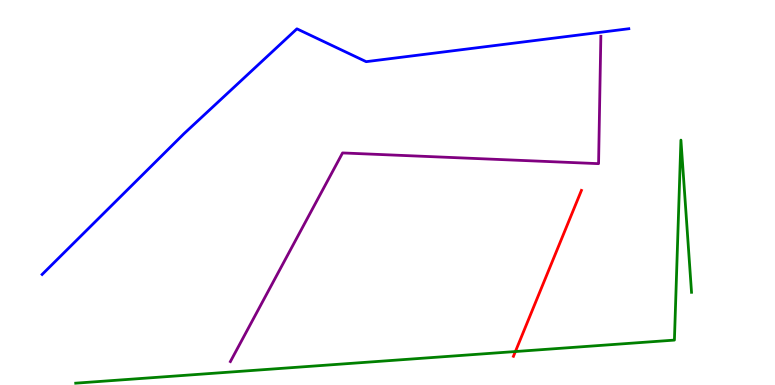[{'lines': ['blue', 'red'], 'intersections': []}, {'lines': ['green', 'red'], 'intersections': [{'x': 6.65, 'y': 0.869}]}, {'lines': ['purple', 'red'], 'intersections': []}, {'lines': ['blue', 'green'], 'intersections': []}, {'lines': ['blue', 'purple'], 'intersections': []}, {'lines': ['green', 'purple'], 'intersections': []}]